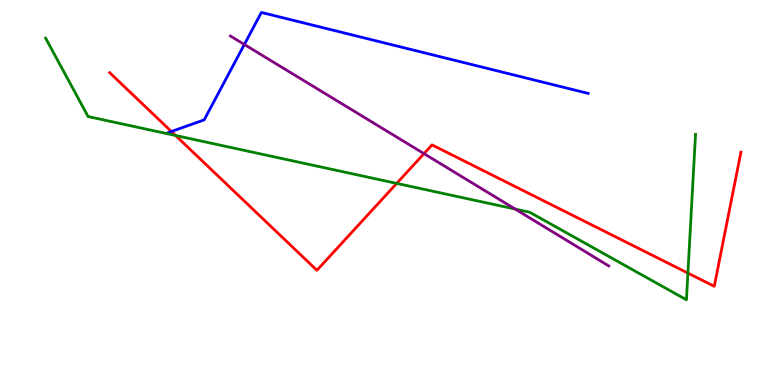[{'lines': ['blue', 'red'], 'intersections': [{'x': 2.21, 'y': 6.58}]}, {'lines': ['green', 'red'], 'intersections': [{'x': 2.27, 'y': 6.48}, {'x': 5.12, 'y': 5.24}, {'x': 8.88, 'y': 2.91}]}, {'lines': ['purple', 'red'], 'intersections': [{'x': 5.47, 'y': 6.01}]}, {'lines': ['blue', 'green'], 'intersections': []}, {'lines': ['blue', 'purple'], 'intersections': [{'x': 3.15, 'y': 8.84}]}, {'lines': ['green', 'purple'], 'intersections': [{'x': 6.65, 'y': 4.57}]}]